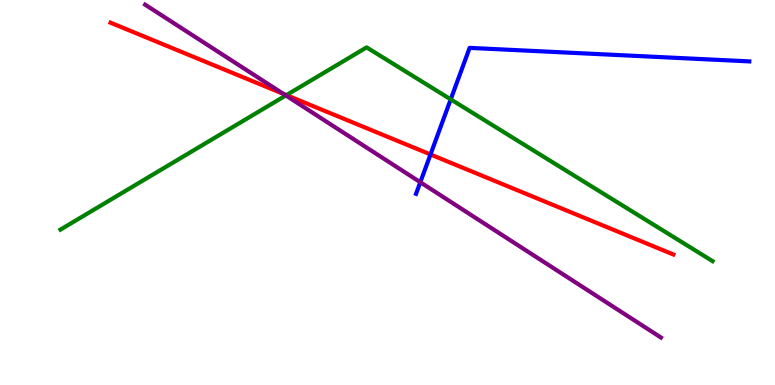[{'lines': ['blue', 'red'], 'intersections': [{'x': 5.55, 'y': 5.99}]}, {'lines': ['green', 'red'], 'intersections': [{'x': 3.7, 'y': 7.53}]}, {'lines': ['purple', 'red'], 'intersections': [{'x': 3.66, 'y': 7.56}]}, {'lines': ['blue', 'green'], 'intersections': [{'x': 5.82, 'y': 7.42}]}, {'lines': ['blue', 'purple'], 'intersections': [{'x': 5.42, 'y': 5.27}]}, {'lines': ['green', 'purple'], 'intersections': [{'x': 3.69, 'y': 7.52}]}]